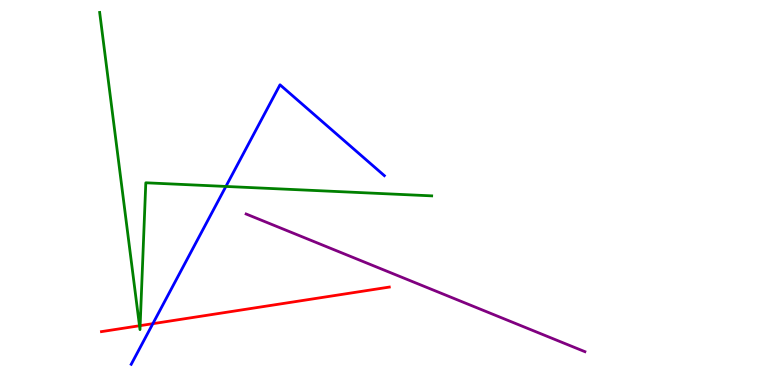[{'lines': ['blue', 'red'], 'intersections': [{'x': 1.97, 'y': 1.59}]}, {'lines': ['green', 'red'], 'intersections': [{'x': 1.8, 'y': 1.54}, {'x': 1.81, 'y': 1.54}]}, {'lines': ['purple', 'red'], 'intersections': []}, {'lines': ['blue', 'green'], 'intersections': [{'x': 2.91, 'y': 5.16}]}, {'lines': ['blue', 'purple'], 'intersections': []}, {'lines': ['green', 'purple'], 'intersections': []}]